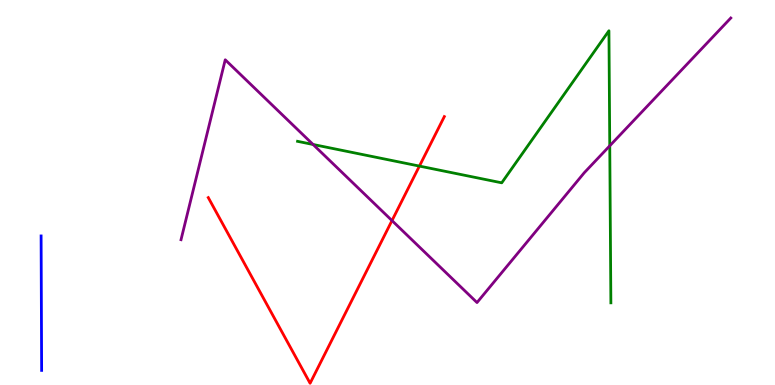[{'lines': ['blue', 'red'], 'intersections': []}, {'lines': ['green', 'red'], 'intersections': [{'x': 5.41, 'y': 5.69}]}, {'lines': ['purple', 'red'], 'intersections': [{'x': 5.06, 'y': 4.27}]}, {'lines': ['blue', 'green'], 'intersections': []}, {'lines': ['blue', 'purple'], 'intersections': []}, {'lines': ['green', 'purple'], 'intersections': [{'x': 4.04, 'y': 6.25}, {'x': 7.87, 'y': 6.21}]}]